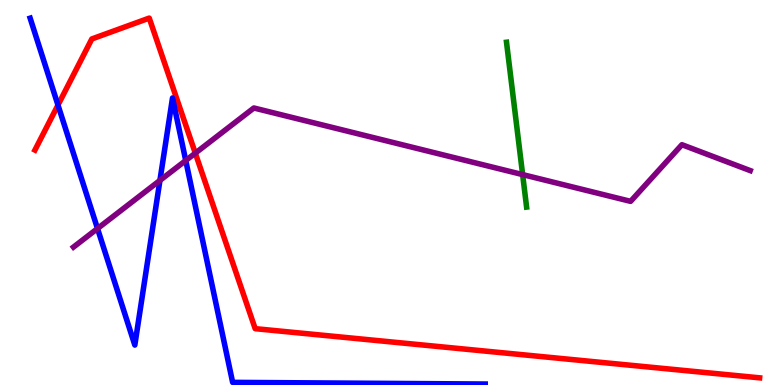[{'lines': ['blue', 'red'], 'intersections': [{'x': 0.748, 'y': 7.27}]}, {'lines': ['green', 'red'], 'intersections': []}, {'lines': ['purple', 'red'], 'intersections': [{'x': 2.52, 'y': 6.02}]}, {'lines': ['blue', 'green'], 'intersections': []}, {'lines': ['blue', 'purple'], 'intersections': [{'x': 1.26, 'y': 4.06}, {'x': 2.06, 'y': 5.31}, {'x': 2.4, 'y': 5.83}]}, {'lines': ['green', 'purple'], 'intersections': [{'x': 6.74, 'y': 5.46}]}]